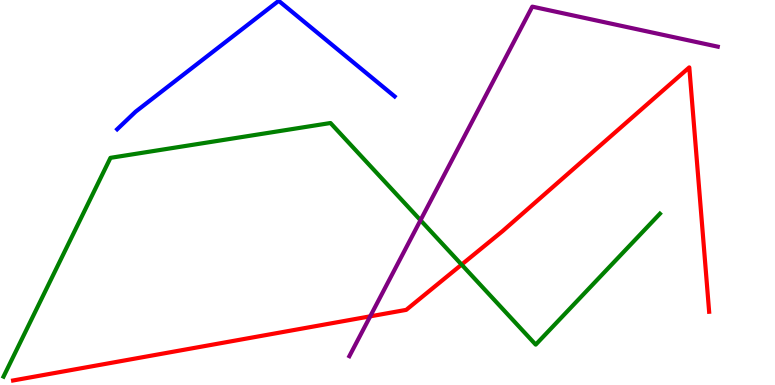[{'lines': ['blue', 'red'], 'intersections': []}, {'lines': ['green', 'red'], 'intersections': [{'x': 5.96, 'y': 3.13}]}, {'lines': ['purple', 'red'], 'intersections': [{'x': 4.78, 'y': 1.78}]}, {'lines': ['blue', 'green'], 'intersections': []}, {'lines': ['blue', 'purple'], 'intersections': []}, {'lines': ['green', 'purple'], 'intersections': [{'x': 5.43, 'y': 4.28}]}]